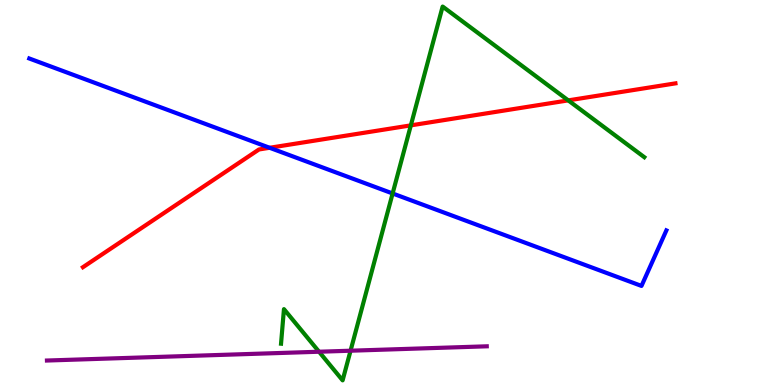[{'lines': ['blue', 'red'], 'intersections': [{'x': 3.48, 'y': 6.16}]}, {'lines': ['green', 'red'], 'intersections': [{'x': 5.3, 'y': 6.74}, {'x': 7.33, 'y': 7.39}]}, {'lines': ['purple', 'red'], 'intersections': []}, {'lines': ['blue', 'green'], 'intersections': [{'x': 5.07, 'y': 4.97}]}, {'lines': ['blue', 'purple'], 'intersections': []}, {'lines': ['green', 'purple'], 'intersections': [{'x': 4.12, 'y': 0.864}, {'x': 4.52, 'y': 0.891}]}]